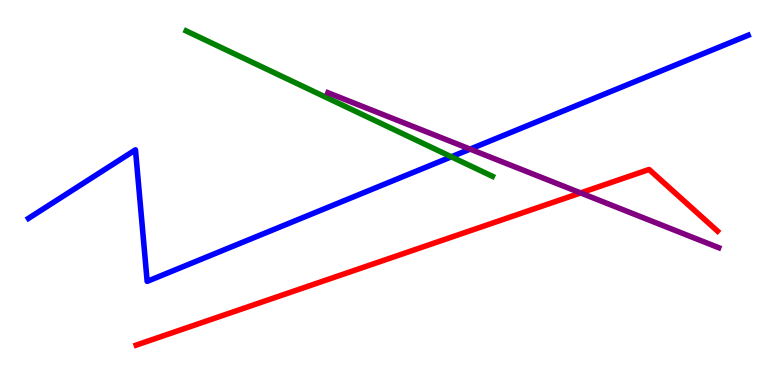[{'lines': ['blue', 'red'], 'intersections': []}, {'lines': ['green', 'red'], 'intersections': []}, {'lines': ['purple', 'red'], 'intersections': [{'x': 7.49, 'y': 4.99}]}, {'lines': ['blue', 'green'], 'intersections': [{'x': 5.82, 'y': 5.93}]}, {'lines': ['blue', 'purple'], 'intersections': [{'x': 6.07, 'y': 6.13}]}, {'lines': ['green', 'purple'], 'intersections': []}]